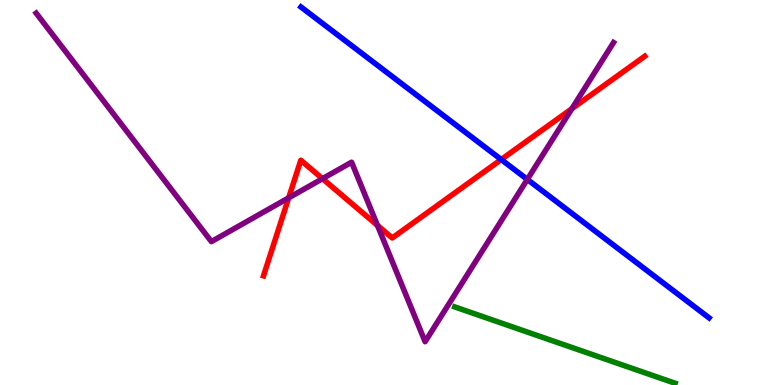[{'lines': ['blue', 'red'], 'intersections': [{'x': 6.47, 'y': 5.86}]}, {'lines': ['green', 'red'], 'intersections': []}, {'lines': ['purple', 'red'], 'intersections': [{'x': 3.72, 'y': 4.86}, {'x': 4.16, 'y': 5.36}, {'x': 4.87, 'y': 4.14}, {'x': 7.38, 'y': 7.18}]}, {'lines': ['blue', 'green'], 'intersections': []}, {'lines': ['blue', 'purple'], 'intersections': [{'x': 6.8, 'y': 5.34}]}, {'lines': ['green', 'purple'], 'intersections': []}]